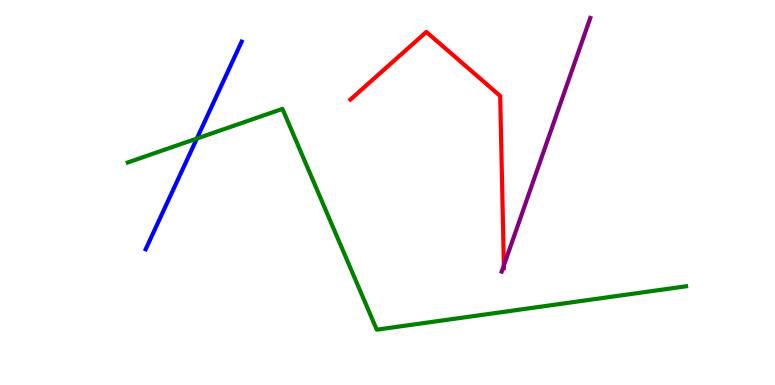[{'lines': ['blue', 'red'], 'intersections': []}, {'lines': ['green', 'red'], 'intersections': []}, {'lines': ['purple', 'red'], 'intersections': [{'x': 6.5, 'y': 3.11}]}, {'lines': ['blue', 'green'], 'intersections': [{'x': 2.54, 'y': 6.4}]}, {'lines': ['blue', 'purple'], 'intersections': []}, {'lines': ['green', 'purple'], 'intersections': []}]